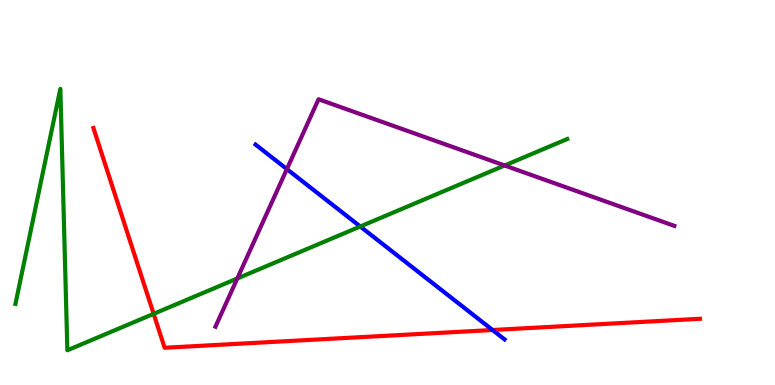[{'lines': ['blue', 'red'], 'intersections': [{'x': 6.36, 'y': 1.43}]}, {'lines': ['green', 'red'], 'intersections': [{'x': 1.98, 'y': 1.85}]}, {'lines': ['purple', 'red'], 'intersections': []}, {'lines': ['blue', 'green'], 'intersections': [{'x': 4.65, 'y': 4.12}]}, {'lines': ['blue', 'purple'], 'intersections': [{'x': 3.7, 'y': 5.61}]}, {'lines': ['green', 'purple'], 'intersections': [{'x': 3.06, 'y': 2.77}, {'x': 6.51, 'y': 5.7}]}]